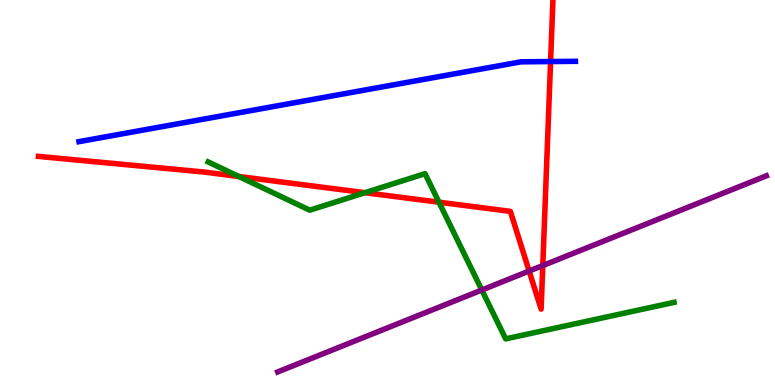[{'lines': ['blue', 'red'], 'intersections': [{'x': 7.1, 'y': 8.4}]}, {'lines': ['green', 'red'], 'intersections': [{'x': 3.08, 'y': 5.42}, {'x': 4.71, 'y': 4.99}, {'x': 5.66, 'y': 4.75}]}, {'lines': ['purple', 'red'], 'intersections': [{'x': 6.83, 'y': 2.96}, {'x': 7.0, 'y': 3.1}]}, {'lines': ['blue', 'green'], 'intersections': []}, {'lines': ['blue', 'purple'], 'intersections': []}, {'lines': ['green', 'purple'], 'intersections': [{'x': 6.22, 'y': 2.47}]}]